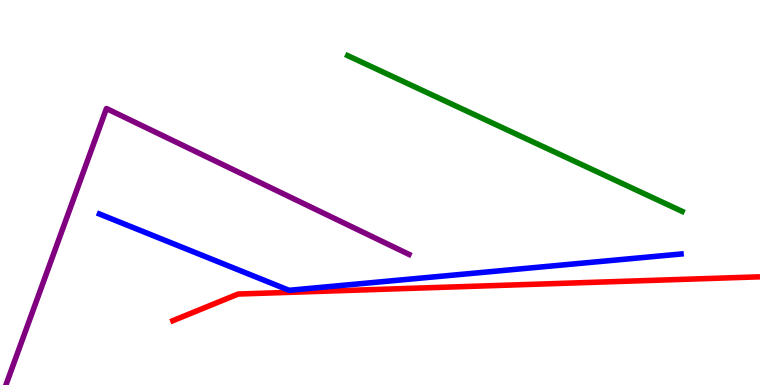[{'lines': ['blue', 'red'], 'intersections': []}, {'lines': ['green', 'red'], 'intersections': []}, {'lines': ['purple', 'red'], 'intersections': []}, {'lines': ['blue', 'green'], 'intersections': []}, {'lines': ['blue', 'purple'], 'intersections': []}, {'lines': ['green', 'purple'], 'intersections': []}]